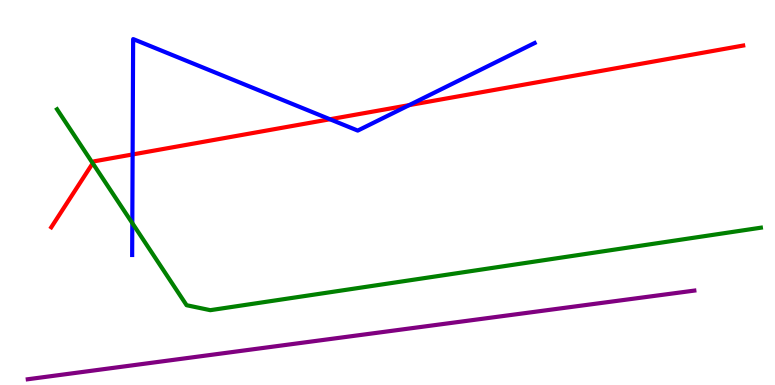[{'lines': ['blue', 'red'], 'intersections': [{'x': 1.71, 'y': 5.99}, {'x': 4.26, 'y': 6.9}, {'x': 5.28, 'y': 7.27}]}, {'lines': ['green', 'red'], 'intersections': [{'x': 1.2, 'y': 5.76}]}, {'lines': ['purple', 'red'], 'intersections': []}, {'lines': ['blue', 'green'], 'intersections': [{'x': 1.71, 'y': 4.2}]}, {'lines': ['blue', 'purple'], 'intersections': []}, {'lines': ['green', 'purple'], 'intersections': []}]